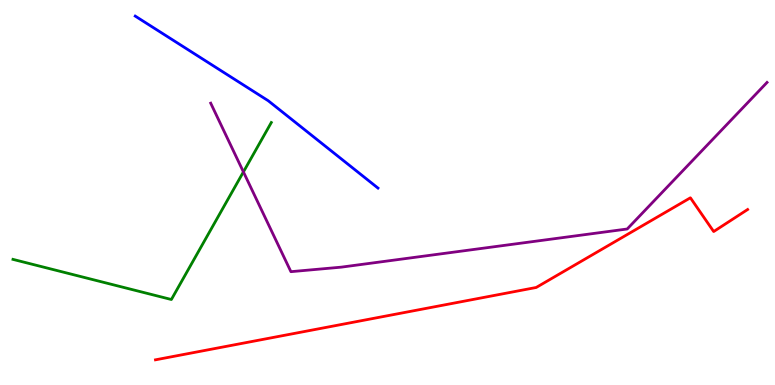[{'lines': ['blue', 'red'], 'intersections': []}, {'lines': ['green', 'red'], 'intersections': []}, {'lines': ['purple', 'red'], 'intersections': []}, {'lines': ['blue', 'green'], 'intersections': []}, {'lines': ['blue', 'purple'], 'intersections': []}, {'lines': ['green', 'purple'], 'intersections': [{'x': 3.14, 'y': 5.53}]}]